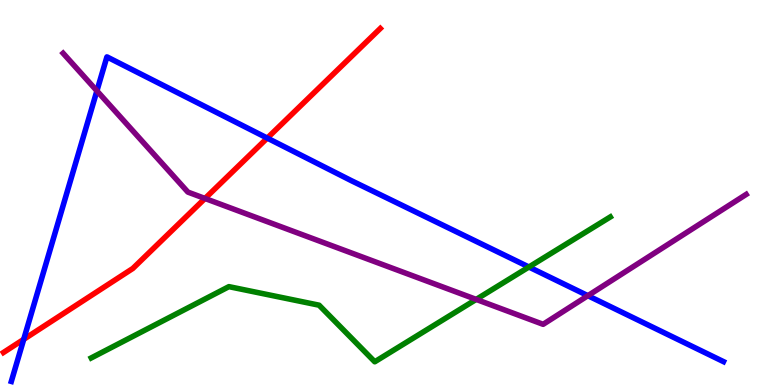[{'lines': ['blue', 'red'], 'intersections': [{'x': 0.306, 'y': 1.19}, {'x': 3.45, 'y': 6.41}]}, {'lines': ['green', 'red'], 'intersections': []}, {'lines': ['purple', 'red'], 'intersections': [{'x': 2.65, 'y': 4.85}]}, {'lines': ['blue', 'green'], 'intersections': [{'x': 6.82, 'y': 3.06}]}, {'lines': ['blue', 'purple'], 'intersections': [{'x': 1.25, 'y': 7.64}, {'x': 7.59, 'y': 2.32}]}, {'lines': ['green', 'purple'], 'intersections': [{'x': 6.14, 'y': 2.22}]}]